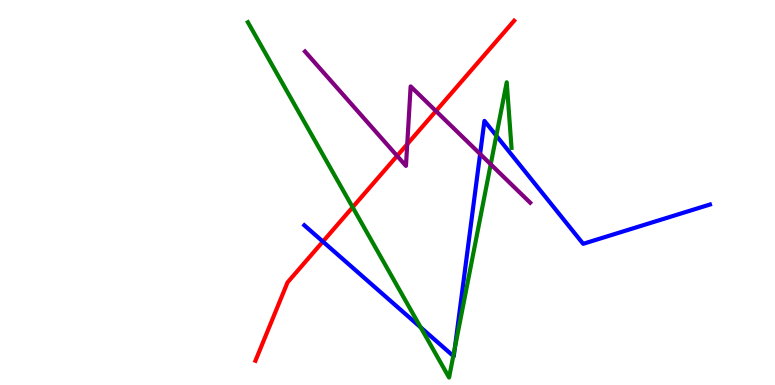[{'lines': ['blue', 'red'], 'intersections': [{'x': 4.17, 'y': 3.73}]}, {'lines': ['green', 'red'], 'intersections': [{'x': 4.55, 'y': 4.62}]}, {'lines': ['purple', 'red'], 'intersections': [{'x': 5.12, 'y': 5.95}, {'x': 5.25, 'y': 6.26}, {'x': 5.63, 'y': 7.12}]}, {'lines': ['blue', 'green'], 'intersections': [{'x': 5.43, 'y': 1.5}, {'x': 5.85, 'y': 0.754}, {'x': 5.87, 'y': 0.956}, {'x': 6.4, 'y': 6.48}]}, {'lines': ['blue', 'purple'], 'intersections': [{'x': 6.2, 'y': 6.0}]}, {'lines': ['green', 'purple'], 'intersections': [{'x': 6.33, 'y': 5.73}]}]